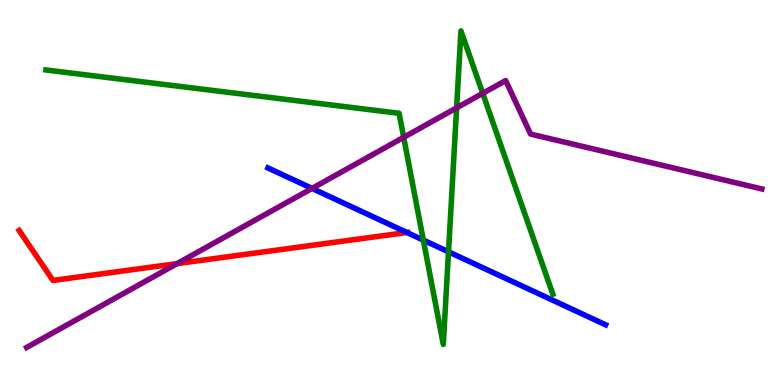[{'lines': ['blue', 'red'], 'intersections': [{'x': 5.25, 'y': 3.96}]}, {'lines': ['green', 'red'], 'intersections': []}, {'lines': ['purple', 'red'], 'intersections': [{'x': 2.28, 'y': 3.15}]}, {'lines': ['blue', 'green'], 'intersections': [{'x': 5.46, 'y': 3.76}, {'x': 5.79, 'y': 3.46}]}, {'lines': ['blue', 'purple'], 'intersections': [{'x': 4.03, 'y': 5.11}]}, {'lines': ['green', 'purple'], 'intersections': [{'x': 5.21, 'y': 6.43}, {'x': 5.89, 'y': 7.2}, {'x': 6.23, 'y': 7.58}]}]